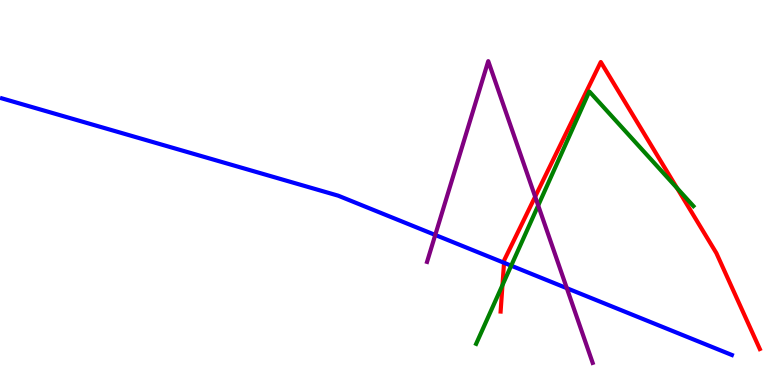[{'lines': ['blue', 'red'], 'intersections': [{'x': 6.5, 'y': 3.17}]}, {'lines': ['green', 'red'], 'intersections': [{'x': 6.48, 'y': 2.59}, {'x': 8.74, 'y': 5.11}]}, {'lines': ['purple', 'red'], 'intersections': [{'x': 6.91, 'y': 4.89}]}, {'lines': ['blue', 'green'], 'intersections': [{'x': 6.6, 'y': 3.1}]}, {'lines': ['blue', 'purple'], 'intersections': [{'x': 5.62, 'y': 3.9}, {'x': 7.31, 'y': 2.51}]}, {'lines': ['green', 'purple'], 'intersections': [{'x': 6.94, 'y': 4.66}]}]